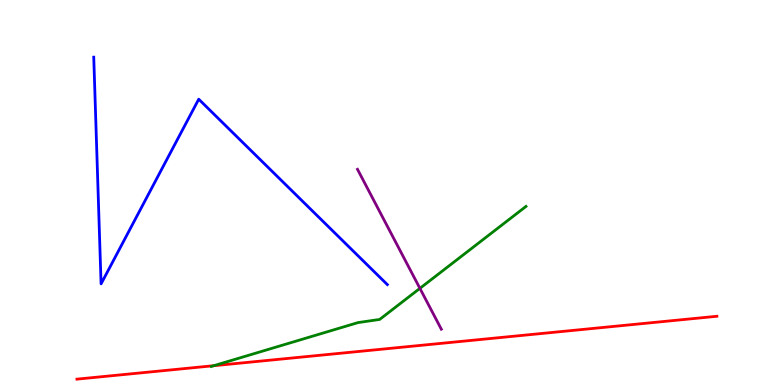[{'lines': ['blue', 'red'], 'intersections': []}, {'lines': ['green', 'red'], 'intersections': [{'x': 2.76, 'y': 0.501}]}, {'lines': ['purple', 'red'], 'intersections': []}, {'lines': ['blue', 'green'], 'intersections': []}, {'lines': ['blue', 'purple'], 'intersections': []}, {'lines': ['green', 'purple'], 'intersections': [{'x': 5.42, 'y': 2.51}]}]